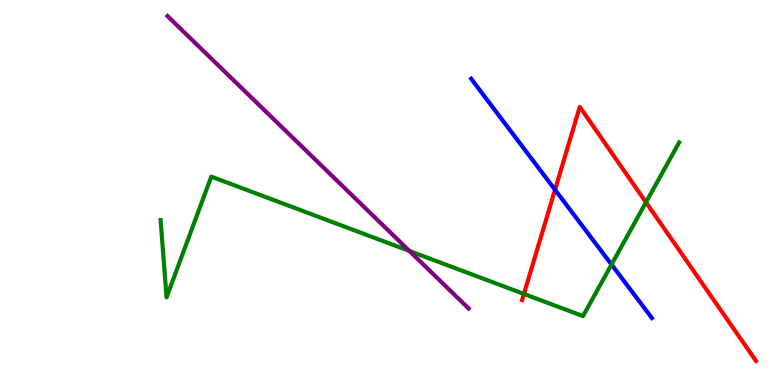[{'lines': ['blue', 'red'], 'intersections': [{'x': 7.16, 'y': 5.07}]}, {'lines': ['green', 'red'], 'intersections': [{'x': 6.76, 'y': 2.37}, {'x': 8.34, 'y': 4.75}]}, {'lines': ['purple', 'red'], 'intersections': []}, {'lines': ['blue', 'green'], 'intersections': [{'x': 7.89, 'y': 3.13}]}, {'lines': ['blue', 'purple'], 'intersections': []}, {'lines': ['green', 'purple'], 'intersections': [{'x': 5.28, 'y': 3.48}]}]